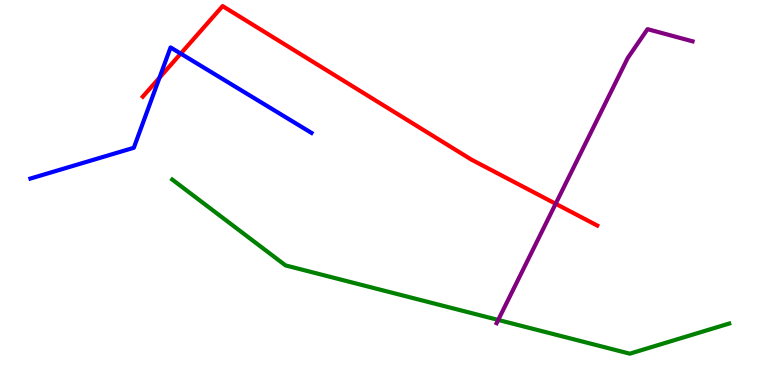[{'lines': ['blue', 'red'], 'intersections': [{'x': 2.06, 'y': 7.98}, {'x': 2.33, 'y': 8.61}]}, {'lines': ['green', 'red'], 'intersections': []}, {'lines': ['purple', 'red'], 'intersections': [{'x': 7.17, 'y': 4.71}]}, {'lines': ['blue', 'green'], 'intersections': []}, {'lines': ['blue', 'purple'], 'intersections': []}, {'lines': ['green', 'purple'], 'intersections': [{'x': 6.43, 'y': 1.69}]}]